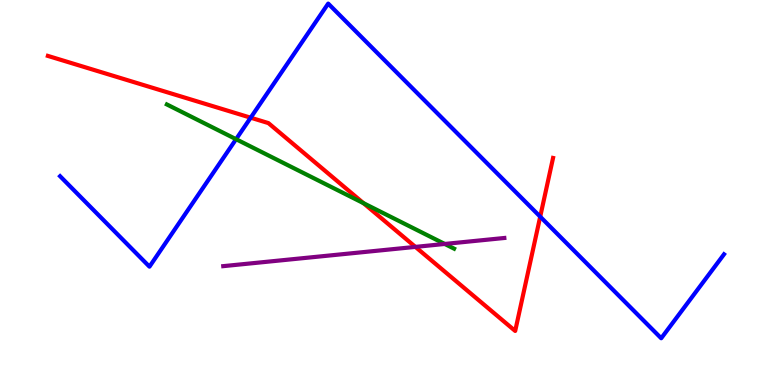[{'lines': ['blue', 'red'], 'intersections': [{'x': 3.23, 'y': 6.94}, {'x': 6.97, 'y': 4.37}]}, {'lines': ['green', 'red'], 'intersections': [{'x': 4.69, 'y': 4.72}]}, {'lines': ['purple', 'red'], 'intersections': [{'x': 5.36, 'y': 3.59}]}, {'lines': ['blue', 'green'], 'intersections': [{'x': 3.05, 'y': 6.38}]}, {'lines': ['blue', 'purple'], 'intersections': []}, {'lines': ['green', 'purple'], 'intersections': [{'x': 5.74, 'y': 3.66}]}]